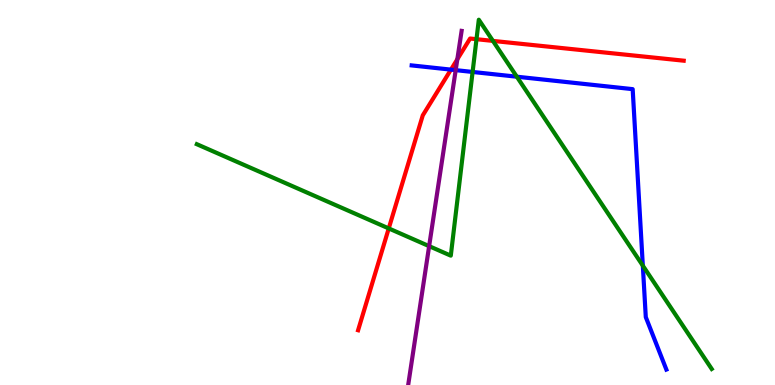[{'lines': ['blue', 'red'], 'intersections': [{'x': 5.82, 'y': 8.19}]}, {'lines': ['green', 'red'], 'intersections': [{'x': 5.02, 'y': 4.07}, {'x': 6.15, 'y': 8.98}, {'x': 6.36, 'y': 8.94}]}, {'lines': ['purple', 'red'], 'intersections': [{'x': 5.9, 'y': 8.46}]}, {'lines': ['blue', 'green'], 'intersections': [{'x': 6.1, 'y': 8.13}, {'x': 6.67, 'y': 8.01}, {'x': 8.29, 'y': 3.1}]}, {'lines': ['blue', 'purple'], 'intersections': [{'x': 5.88, 'y': 8.18}]}, {'lines': ['green', 'purple'], 'intersections': [{'x': 5.54, 'y': 3.61}]}]